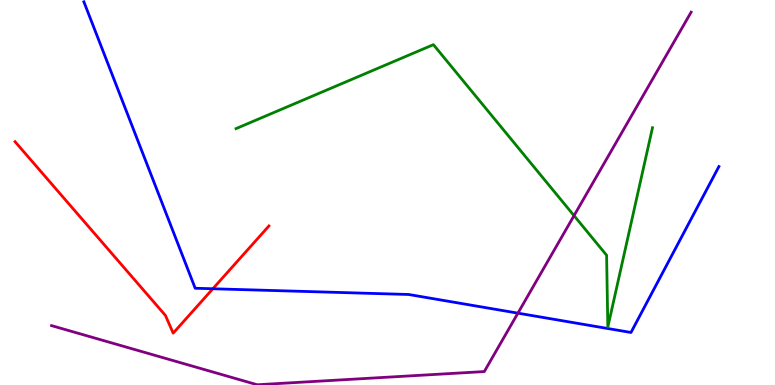[{'lines': ['blue', 'red'], 'intersections': [{'x': 2.75, 'y': 2.5}]}, {'lines': ['green', 'red'], 'intersections': []}, {'lines': ['purple', 'red'], 'intersections': []}, {'lines': ['blue', 'green'], 'intersections': []}, {'lines': ['blue', 'purple'], 'intersections': [{'x': 6.68, 'y': 1.87}]}, {'lines': ['green', 'purple'], 'intersections': [{'x': 7.41, 'y': 4.4}]}]